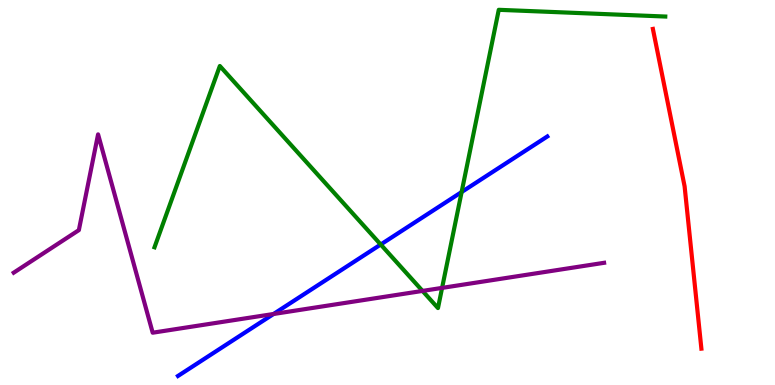[{'lines': ['blue', 'red'], 'intersections': []}, {'lines': ['green', 'red'], 'intersections': []}, {'lines': ['purple', 'red'], 'intersections': []}, {'lines': ['blue', 'green'], 'intersections': [{'x': 4.91, 'y': 3.65}, {'x': 5.96, 'y': 5.01}]}, {'lines': ['blue', 'purple'], 'intersections': [{'x': 3.53, 'y': 1.84}]}, {'lines': ['green', 'purple'], 'intersections': [{'x': 5.45, 'y': 2.44}, {'x': 5.7, 'y': 2.52}]}]